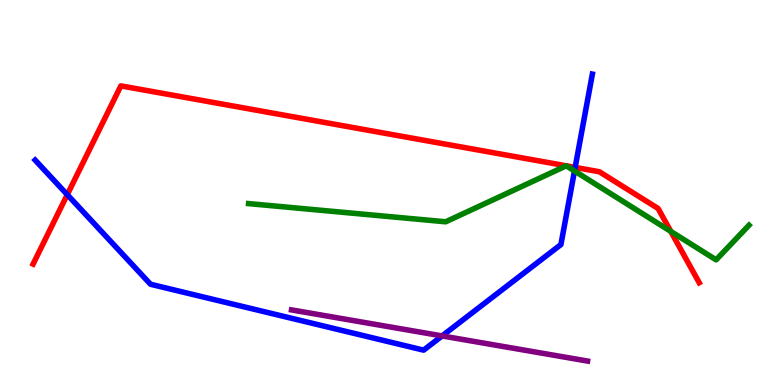[{'lines': ['blue', 'red'], 'intersections': [{'x': 0.868, 'y': 4.94}, {'x': 7.42, 'y': 5.65}]}, {'lines': ['green', 'red'], 'intersections': [{'x': 7.31, 'y': 5.69}, {'x': 7.31, 'y': 5.69}, {'x': 8.66, 'y': 3.99}]}, {'lines': ['purple', 'red'], 'intersections': []}, {'lines': ['blue', 'green'], 'intersections': [{'x': 7.41, 'y': 5.56}]}, {'lines': ['blue', 'purple'], 'intersections': [{'x': 5.7, 'y': 1.27}]}, {'lines': ['green', 'purple'], 'intersections': []}]